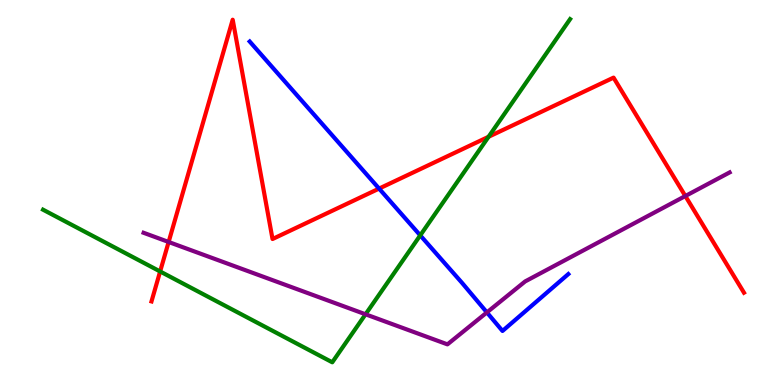[{'lines': ['blue', 'red'], 'intersections': [{'x': 4.89, 'y': 5.1}]}, {'lines': ['green', 'red'], 'intersections': [{'x': 2.07, 'y': 2.95}, {'x': 6.3, 'y': 6.45}]}, {'lines': ['purple', 'red'], 'intersections': [{'x': 2.18, 'y': 3.71}, {'x': 8.84, 'y': 4.91}]}, {'lines': ['blue', 'green'], 'intersections': [{'x': 5.42, 'y': 3.89}]}, {'lines': ['blue', 'purple'], 'intersections': [{'x': 6.28, 'y': 1.89}]}, {'lines': ['green', 'purple'], 'intersections': [{'x': 4.72, 'y': 1.84}]}]